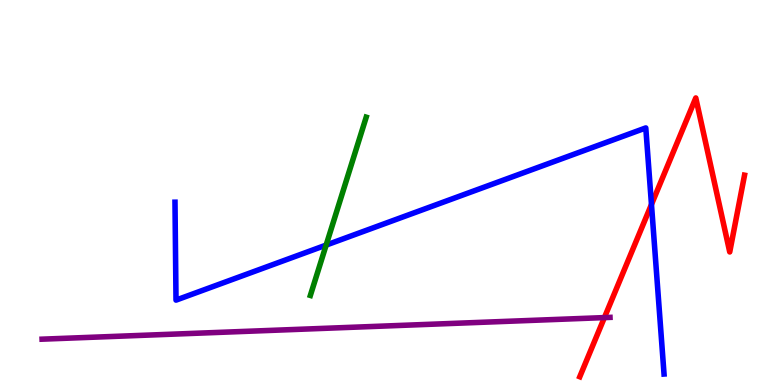[{'lines': ['blue', 'red'], 'intersections': [{'x': 8.41, 'y': 4.69}]}, {'lines': ['green', 'red'], 'intersections': []}, {'lines': ['purple', 'red'], 'intersections': [{'x': 7.8, 'y': 1.75}]}, {'lines': ['blue', 'green'], 'intersections': [{'x': 4.21, 'y': 3.63}]}, {'lines': ['blue', 'purple'], 'intersections': []}, {'lines': ['green', 'purple'], 'intersections': []}]